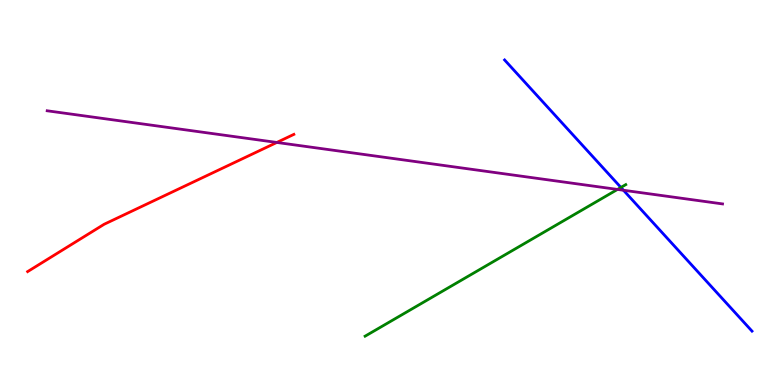[{'lines': ['blue', 'red'], 'intersections': []}, {'lines': ['green', 'red'], 'intersections': []}, {'lines': ['purple', 'red'], 'intersections': [{'x': 3.57, 'y': 6.3}]}, {'lines': ['blue', 'green'], 'intersections': [{'x': 8.01, 'y': 5.13}]}, {'lines': ['blue', 'purple'], 'intersections': [{'x': 8.04, 'y': 5.06}]}, {'lines': ['green', 'purple'], 'intersections': [{'x': 7.97, 'y': 5.08}]}]